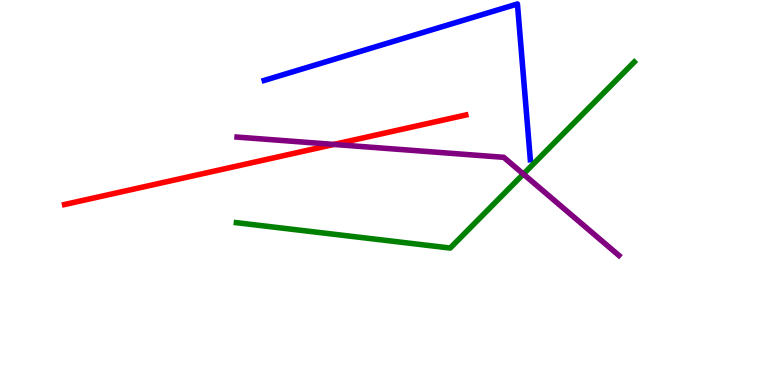[{'lines': ['blue', 'red'], 'intersections': []}, {'lines': ['green', 'red'], 'intersections': []}, {'lines': ['purple', 'red'], 'intersections': [{'x': 4.31, 'y': 6.25}]}, {'lines': ['blue', 'green'], 'intersections': []}, {'lines': ['blue', 'purple'], 'intersections': []}, {'lines': ['green', 'purple'], 'intersections': [{'x': 6.75, 'y': 5.48}]}]